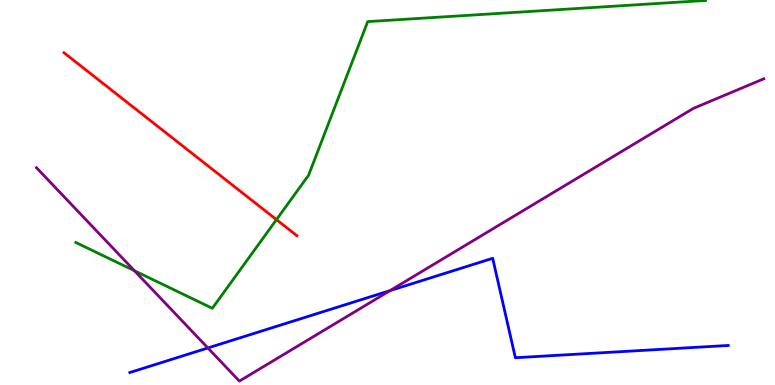[{'lines': ['blue', 'red'], 'intersections': []}, {'lines': ['green', 'red'], 'intersections': [{'x': 3.57, 'y': 4.3}]}, {'lines': ['purple', 'red'], 'intersections': []}, {'lines': ['blue', 'green'], 'intersections': []}, {'lines': ['blue', 'purple'], 'intersections': [{'x': 2.68, 'y': 0.962}, {'x': 5.03, 'y': 2.45}]}, {'lines': ['green', 'purple'], 'intersections': [{'x': 1.73, 'y': 2.97}]}]